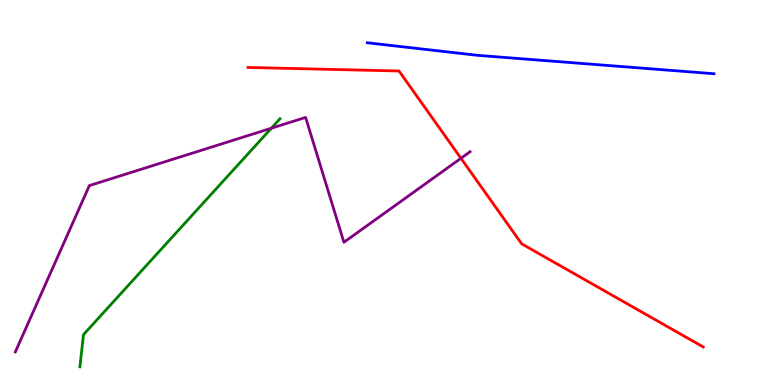[{'lines': ['blue', 'red'], 'intersections': []}, {'lines': ['green', 'red'], 'intersections': []}, {'lines': ['purple', 'red'], 'intersections': [{'x': 5.95, 'y': 5.89}]}, {'lines': ['blue', 'green'], 'intersections': []}, {'lines': ['blue', 'purple'], 'intersections': []}, {'lines': ['green', 'purple'], 'intersections': [{'x': 3.5, 'y': 6.67}]}]